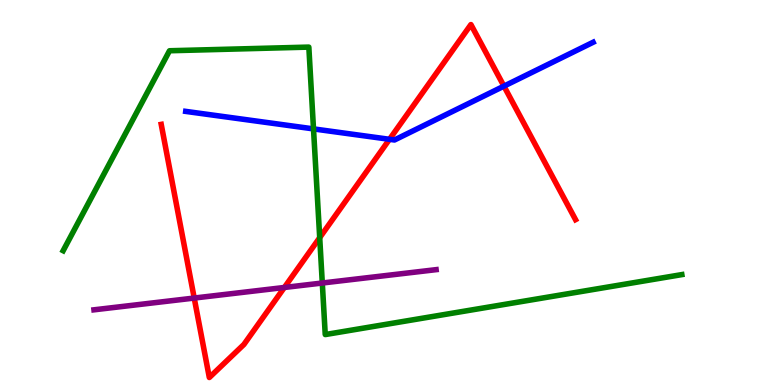[{'lines': ['blue', 'red'], 'intersections': [{'x': 5.03, 'y': 6.38}, {'x': 6.5, 'y': 7.76}]}, {'lines': ['green', 'red'], 'intersections': [{'x': 4.13, 'y': 3.83}]}, {'lines': ['purple', 'red'], 'intersections': [{'x': 2.51, 'y': 2.26}, {'x': 3.67, 'y': 2.53}]}, {'lines': ['blue', 'green'], 'intersections': [{'x': 4.05, 'y': 6.65}]}, {'lines': ['blue', 'purple'], 'intersections': []}, {'lines': ['green', 'purple'], 'intersections': [{'x': 4.16, 'y': 2.65}]}]